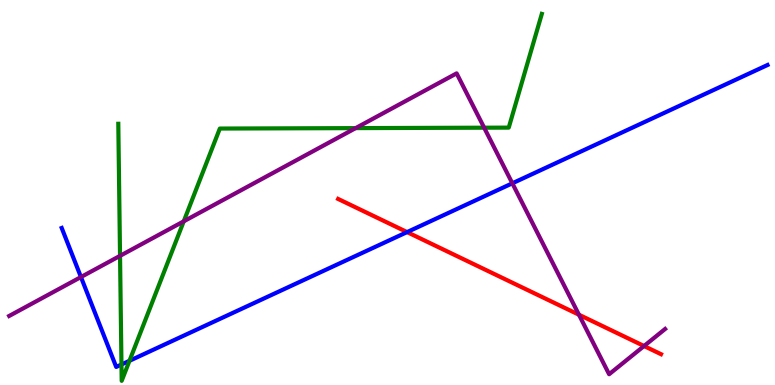[{'lines': ['blue', 'red'], 'intersections': [{'x': 5.25, 'y': 3.97}]}, {'lines': ['green', 'red'], 'intersections': []}, {'lines': ['purple', 'red'], 'intersections': [{'x': 7.47, 'y': 1.83}, {'x': 8.31, 'y': 1.01}]}, {'lines': ['blue', 'green'], 'intersections': [{'x': 1.57, 'y': 0.532}, {'x': 1.67, 'y': 0.629}]}, {'lines': ['blue', 'purple'], 'intersections': [{'x': 1.04, 'y': 2.8}, {'x': 6.61, 'y': 5.24}]}, {'lines': ['green', 'purple'], 'intersections': [{'x': 1.55, 'y': 3.35}, {'x': 2.37, 'y': 4.25}, {'x': 4.59, 'y': 6.67}, {'x': 6.25, 'y': 6.68}]}]